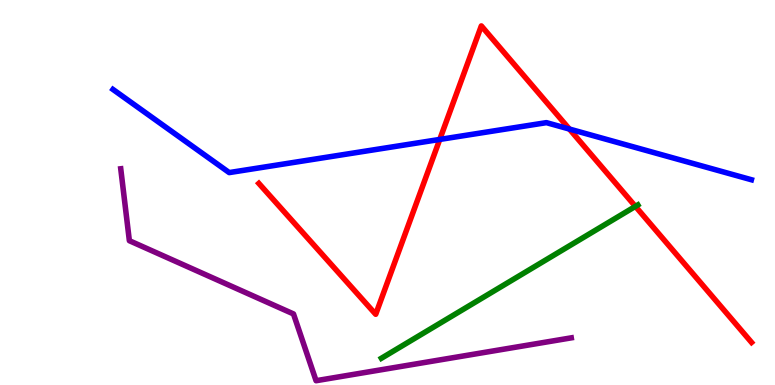[{'lines': ['blue', 'red'], 'intersections': [{'x': 5.67, 'y': 6.38}, {'x': 7.35, 'y': 6.65}]}, {'lines': ['green', 'red'], 'intersections': [{'x': 8.2, 'y': 4.64}]}, {'lines': ['purple', 'red'], 'intersections': []}, {'lines': ['blue', 'green'], 'intersections': []}, {'lines': ['blue', 'purple'], 'intersections': []}, {'lines': ['green', 'purple'], 'intersections': []}]